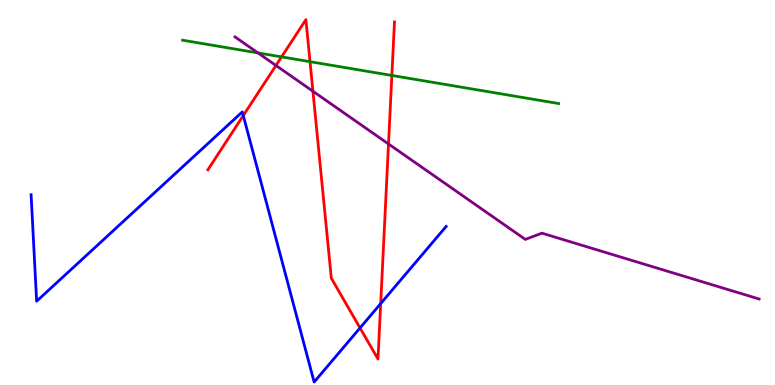[{'lines': ['blue', 'red'], 'intersections': [{'x': 3.14, 'y': 7.0}, {'x': 4.65, 'y': 1.48}, {'x': 4.91, 'y': 2.11}]}, {'lines': ['green', 'red'], 'intersections': [{'x': 3.63, 'y': 8.52}, {'x': 4.0, 'y': 8.4}, {'x': 5.06, 'y': 8.04}]}, {'lines': ['purple', 'red'], 'intersections': [{'x': 3.56, 'y': 8.3}, {'x': 4.04, 'y': 7.63}, {'x': 5.01, 'y': 6.26}]}, {'lines': ['blue', 'green'], 'intersections': []}, {'lines': ['blue', 'purple'], 'intersections': []}, {'lines': ['green', 'purple'], 'intersections': [{'x': 3.33, 'y': 8.63}]}]